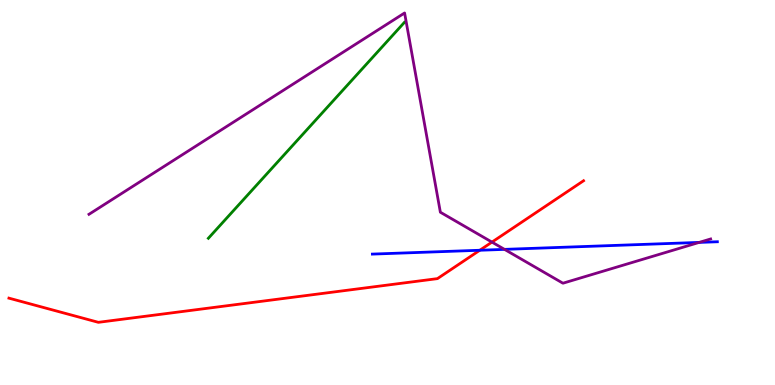[{'lines': ['blue', 'red'], 'intersections': [{'x': 6.19, 'y': 3.5}]}, {'lines': ['green', 'red'], 'intersections': []}, {'lines': ['purple', 'red'], 'intersections': [{'x': 6.35, 'y': 3.71}]}, {'lines': ['blue', 'green'], 'intersections': []}, {'lines': ['blue', 'purple'], 'intersections': [{'x': 6.51, 'y': 3.52}, {'x': 9.02, 'y': 3.7}]}, {'lines': ['green', 'purple'], 'intersections': []}]